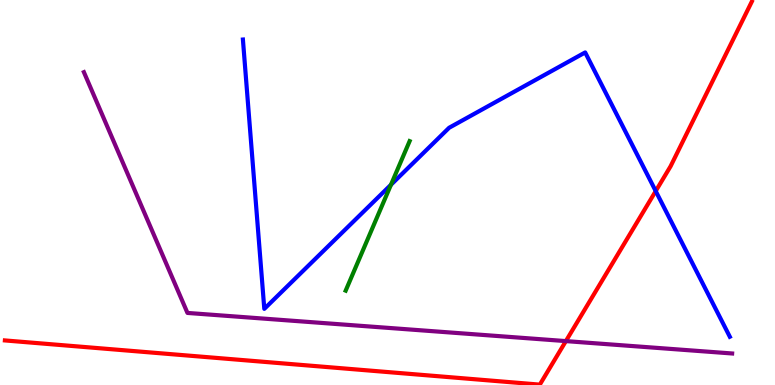[{'lines': ['blue', 'red'], 'intersections': [{'x': 8.46, 'y': 5.04}]}, {'lines': ['green', 'red'], 'intersections': []}, {'lines': ['purple', 'red'], 'intersections': [{'x': 7.3, 'y': 1.14}]}, {'lines': ['blue', 'green'], 'intersections': [{'x': 5.04, 'y': 5.2}]}, {'lines': ['blue', 'purple'], 'intersections': []}, {'lines': ['green', 'purple'], 'intersections': []}]